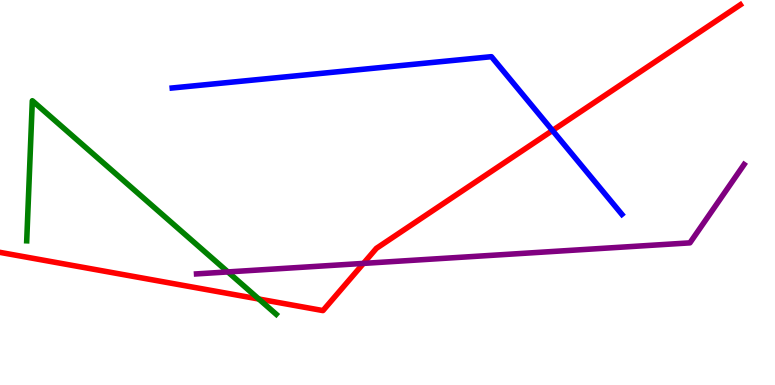[{'lines': ['blue', 'red'], 'intersections': [{'x': 7.13, 'y': 6.61}]}, {'lines': ['green', 'red'], 'intersections': [{'x': 3.34, 'y': 2.23}]}, {'lines': ['purple', 'red'], 'intersections': [{'x': 4.69, 'y': 3.16}]}, {'lines': ['blue', 'green'], 'intersections': []}, {'lines': ['blue', 'purple'], 'intersections': []}, {'lines': ['green', 'purple'], 'intersections': [{'x': 2.94, 'y': 2.94}]}]